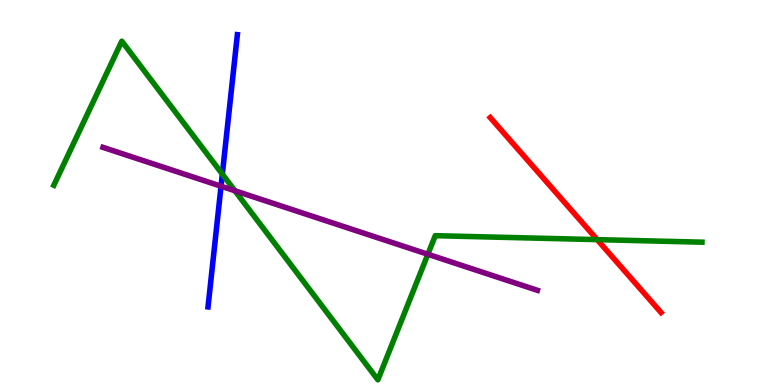[{'lines': ['blue', 'red'], 'intersections': []}, {'lines': ['green', 'red'], 'intersections': [{'x': 7.71, 'y': 3.78}]}, {'lines': ['purple', 'red'], 'intersections': []}, {'lines': ['blue', 'green'], 'intersections': [{'x': 2.87, 'y': 5.48}]}, {'lines': ['blue', 'purple'], 'intersections': [{'x': 2.85, 'y': 5.16}]}, {'lines': ['green', 'purple'], 'intersections': [{'x': 3.03, 'y': 5.04}, {'x': 5.52, 'y': 3.4}]}]